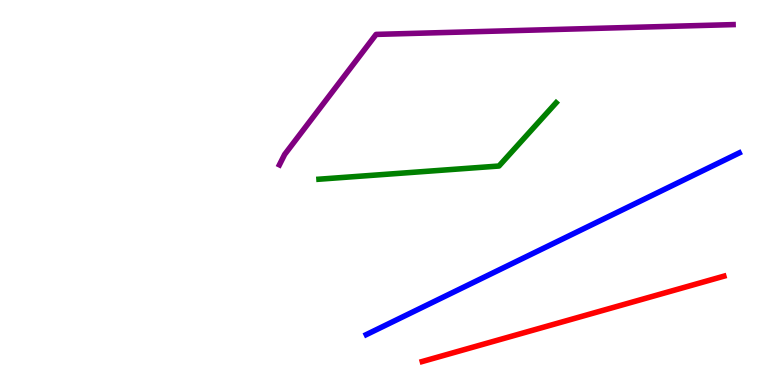[{'lines': ['blue', 'red'], 'intersections': []}, {'lines': ['green', 'red'], 'intersections': []}, {'lines': ['purple', 'red'], 'intersections': []}, {'lines': ['blue', 'green'], 'intersections': []}, {'lines': ['blue', 'purple'], 'intersections': []}, {'lines': ['green', 'purple'], 'intersections': []}]